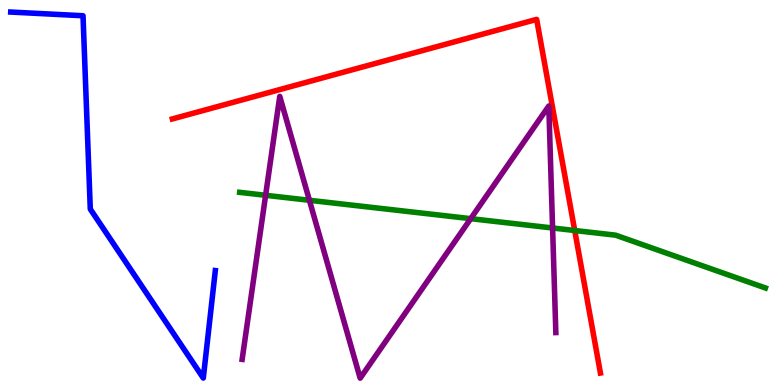[{'lines': ['blue', 'red'], 'intersections': []}, {'lines': ['green', 'red'], 'intersections': [{'x': 7.42, 'y': 4.01}]}, {'lines': ['purple', 'red'], 'intersections': []}, {'lines': ['blue', 'green'], 'intersections': []}, {'lines': ['blue', 'purple'], 'intersections': []}, {'lines': ['green', 'purple'], 'intersections': [{'x': 3.43, 'y': 4.93}, {'x': 3.99, 'y': 4.8}, {'x': 6.07, 'y': 4.32}, {'x': 7.13, 'y': 4.08}]}]